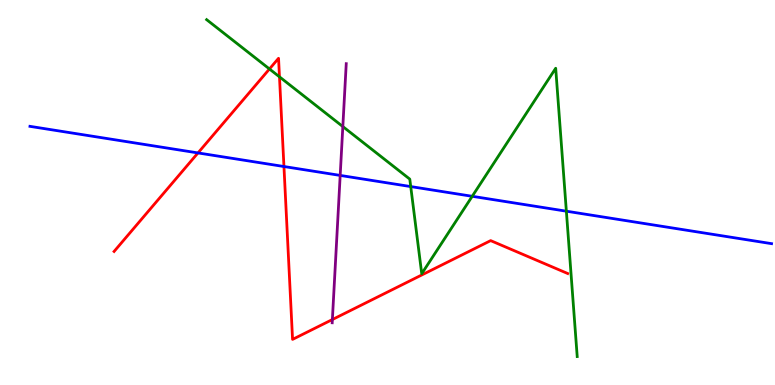[{'lines': ['blue', 'red'], 'intersections': [{'x': 2.55, 'y': 6.03}, {'x': 3.66, 'y': 5.67}]}, {'lines': ['green', 'red'], 'intersections': [{'x': 3.48, 'y': 8.21}, {'x': 3.61, 'y': 8.0}]}, {'lines': ['purple', 'red'], 'intersections': [{'x': 4.29, 'y': 1.7}]}, {'lines': ['blue', 'green'], 'intersections': [{'x': 5.3, 'y': 5.15}, {'x': 6.09, 'y': 4.9}, {'x': 7.31, 'y': 4.51}]}, {'lines': ['blue', 'purple'], 'intersections': [{'x': 4.39, 'y': 5.44}]}, {'lines': ['green', 'purple'], 'intersections': [{'x': 4.42, 'y': 6.71}]}]